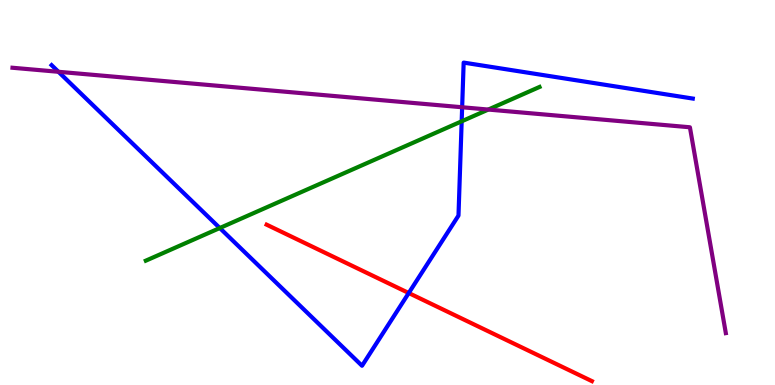[{'lines': ['blue', 'red'], 'intersections': [{'x': 5.27, 'y': 2.39}]}, {'lines': ['green', 'red'], 'intersections': []}, {'lines': ['purple', 'red'], 'intersections': []}, {'lines': ['blue', 'green'], 'intersections': [{'x': 2.84, 'y': 4.08}, {'x': 5.96, 'y': 6.85}]}, {'lines': ['blue', 'purple'], 'intersections': [{'x': 0.754, 'y': 8.14}, {'x': 5.96, 'y': 7.21}]}, {'lines': ['green', 'purple'], 'intersections': [{'x': 6.3, 'y': 7.15}]}]